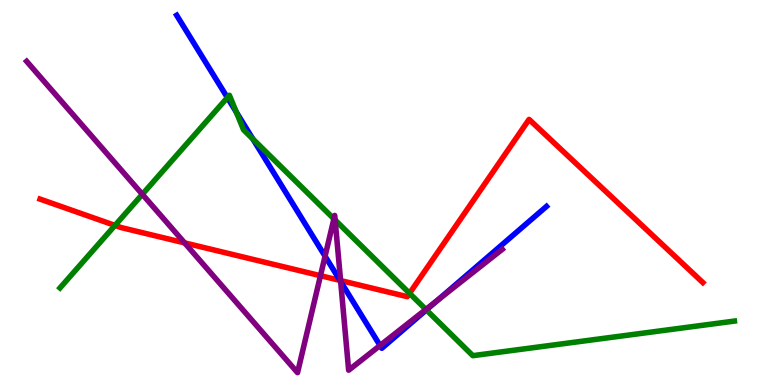[{'lines': ['blue', 'red'], 'intersections': [{'x': 4.39, 'y': 2.72}]}, {'lines': ['green', 'red'], 'intersections': [{'x': 1.48, 'y': 4.15}, {'x': 5.28, 'y': 2.38}]}, {'lines': ['purple', 'red'], 'intersections': [{'x': 2.38, 'y': 3.69}, {'x': 4.14, 'y': 2.84}, {'x': 4.39, 'y': 2.71}]}, {'lines': ['blue', 'green'], 'intersections': [{'x': 2.93, 'y': 7.46}, {'x': 3.05, 'y': 7.09}, {'x': 3.26, 'y': 6.39}, {'x': 5.5, 'y': 1.95}]}, {'lines': ['blue', 'purple'], 'intersections': [{'x': 4.19, 'y': 3.34}, {'x': 4.4, 'y': 2.69}, {'x': 4.9, 'y': 1.03}, {'x': 5.65, 'y': 2.21}]}, {'lines': ['green', 'purple'], 'intersections': [{'x': 1.84, 'y': 4.95}, {'x': 4.31, 'y': 4.32}, {'x': 4.32, 'y': 4.28}, {'x': 5.5, 'y': 1.96}]}]